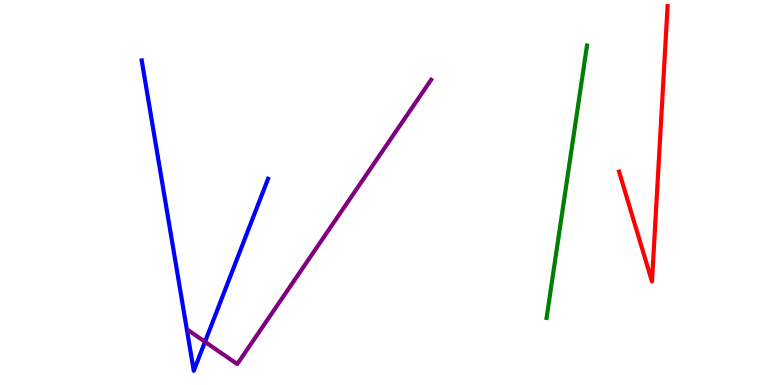[{'lines': ['blue', 'red'], 'intersections': []}, {'lines': ['green', 'red'], 'intersections': []}, {'lines': ['purple', 'red'], 'intersections': []}, {'lines': ['blue', 'green'], 'intersections': []}, {'lines': ['blue', 'purple'], 'intersections': [{'x': 2.65, 'y': 1.12}]}, {'lines': ['green', 'purple'], 'intersections': []}]